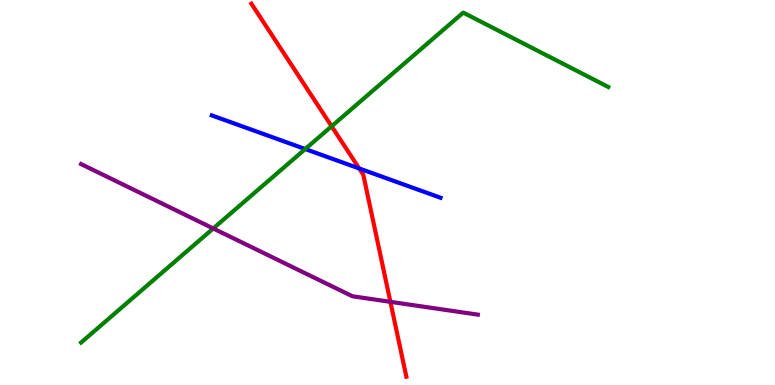[{'lines': ['blue', 'red'], 'intersections': [{'x': 4.64, 'y': 5.62}]}, {'lines': ['green', 'red'], 'intersections': [{'x': 4.28, 'y': 6.72}]}, {'lines': ['purple', 'red'], 'intersections': [{'x': 5.04, 'y': 2.16}]}, {'lines': ['blue', 'green'], 'intersections': [{'x': 3.94, 'y': 6.13}]}, {'lines': ['blue', 'purple'], 'intersections': []}, {'lines': ['green', 'purple'], 'intersections': [{'x': 2.75, 'y': 4.07}]}]